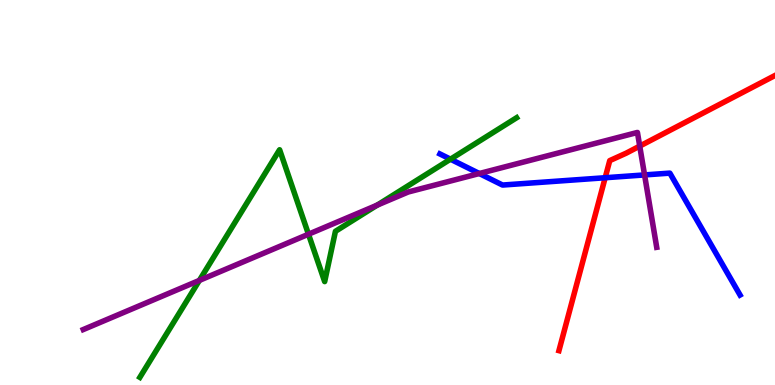[{'lines': ['blue', 'red'], 'intersections': [{'x': 7.81, 'y': 5.38}]}, {'lines': ['green', 'red'], 'intersections': []}, {'lines': ['purple', 'red'], 'intersections': [{'x': 8.25, 'y': 6.21}]}, {'lines': ['blue', 'green'], 'intersections': [{'x': 5.81, 'y': 5.87}]}, {'lines': ['blue', 'purple'], 'intersections': [{'x': 6.18, 'y': 5.49}, {'x': 8.32, 'y': 5.46}]}, {'lines': ['green', 'purple'], 'intersections': [{'x': 2.57, 'y': 2.72}, {'x': 3.98, 'y': 3.92}, {'x': 4.87, 'y': 4.67}]}]